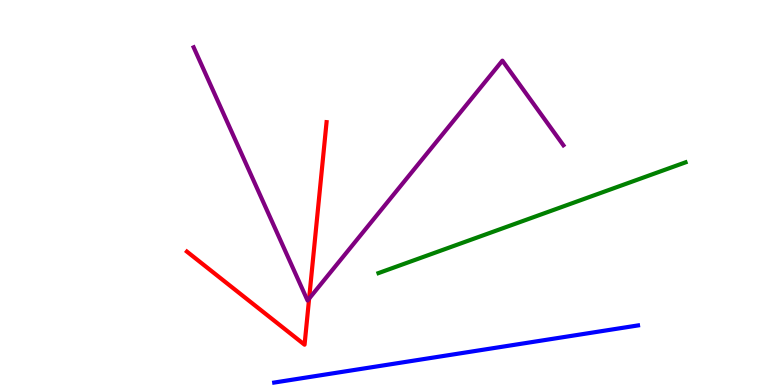[{'lines': ['blue', 'red'], 'intersections': []}, {'lines': ['green', 'red'], 'intersections': []}, {'lines': ['purple', 'red'], 'intersections': [{'x': 3.99, 'y': 2.24}]}, {'lines': ['blue', 'green'], 'intersections': []}, {'lines': ['blue', 'purple'], 'intersections': []}, {'lines': ['green', 'purple'], 'intersections': []}]